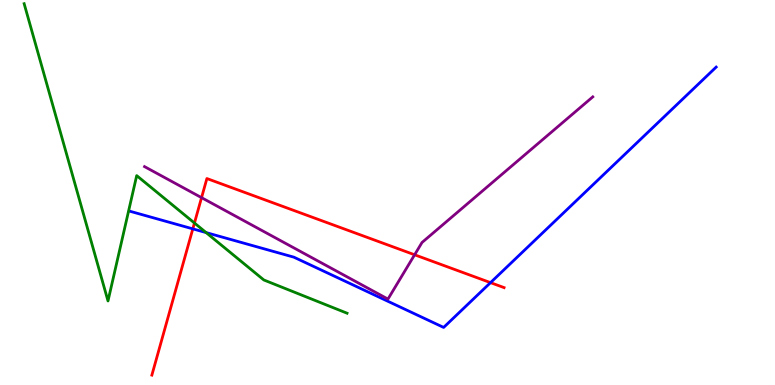[{'lines': ['blue', 'red'], 'intersections': [{'x': 2.49, 'y': 4.06}, {'x': 6.33, 'y': 2.66}]}, {'lines': ['green', 'red'], 'intersections': [{'x': 2.51, 'y': 4.21}]}, {'lines': ['purple', 'red'], 'intersections': [{'x': 2.6, 'y': 4.87}, {'x': 5.35, 'y': 3.38}]}, {'lines': ['blue', 'green'], 'intersections': [{'x': 2.66, 'y': 3.96}]}, {'lines': ['blue', 'purple'], 'intersections': []}, {'lines': ['green', 'purple'], 'intersections': []}]